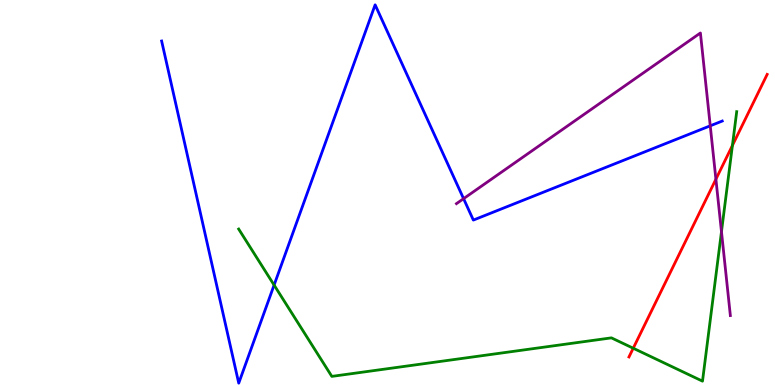[{'lines': ['blue', 'red'], 'intersections': []}, {'lines': ['green', 'red'], 'intersections': [{'x': 8.17, 'y': 0.955}, {'x': 9.45, 'y': 6.22}]}, {'lines': ['purple', 'red'], 'intersections': [{'x': 9.24, 'y': 5.35}]}, {'lines': ['blue', 'green'], 'intersections': [{'x': 3.54, 'y': 2.6}]}, {'lines': ['blue', 'purple'], 'intersections': [{'x': 5.98, 'y': 4.84}, {'x': 9.16, 'y': 6.73}]}, {'lines': ['green', 'purple'], 'intersections': [{'x': 9.31, 'y': 3.98}]}]